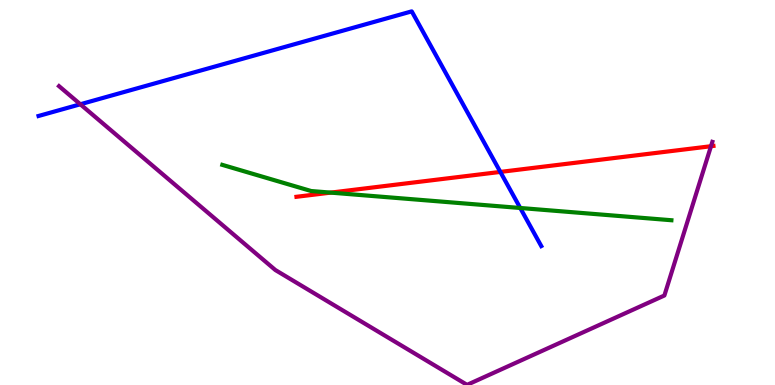[{'lines': ['blue', 'red'], 'intersections': [{'x': 6.46, 'y': 5.53}]}, {'lines': ['green', 'red'], 'intersections': [{'x': 4.27, 'y': 5.0}]}, {'lines': ['purple', 'red'], 'intersections': [{'x': 9.17, 'y': 6.2}]}, {'lines': ['blue', 'green'], 'intersections': [{'x': 6.71, 'y': 4.6}]}, {'lines': ['blue', 'purple'], 'intersections': [{'x': 1.04, 'y': 7.29}]}, {'lines': ['green', 'purple'], 'intersections': []}]